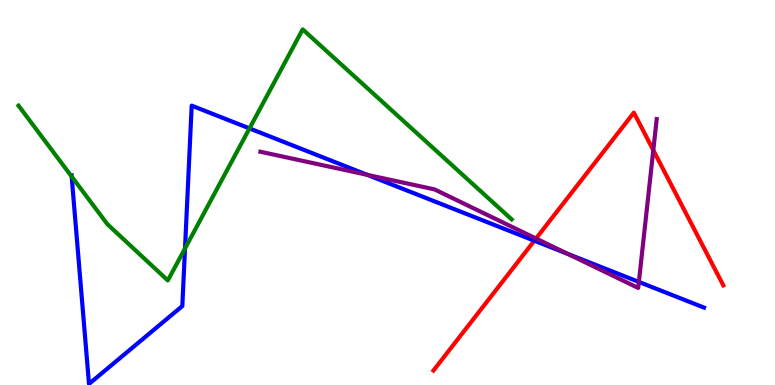[{'lines': ['blue', 'red'], 'intersections': [{'x': 6.89, 'y': 3.75}]}, {'lines': ['green', 'red'], 'intersections': []}, {'lines': ['purple', 'red'], 'intersections': [{'x': 6.92, 'y': 3.8}, {'x': 8.43, 'y': 6.1}]}, {'lines': ['blue', 'green'], 'intersections': [{'x': 0.925, 'y': 5.41}, {'x': 2.39, 'y': 3.55}, {'x': 3.22, 'y': 6.66}]}, {'lines': ['blue', 'purple'], 'intersections': [{'x': 4.74, 'y': 5.46}, {'x': 7.33, 'y': 3.4}, {'x': 8.24, 'y': 2.68}]}, {'lines': ['green', 'purple'], 'intersections': []}]